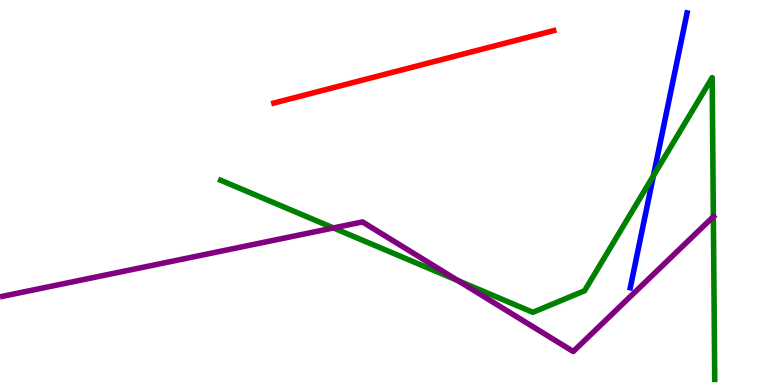[{'lines': ['blue', 'red'], 'intersections': []}, {'lines': ['green', 'red'], 'intersections': []}, {'lines': ['purple', 'red'], 'intersections': []}, {'lines': ['blue', 'green'], 'intersections': [{'x': 8.43, 'y': 5.43}]}, {'lines': ['blue', 'purple'], 'intersections': []}, {'lines': ['green', 'purple'], 'intersections': [{'x': 4.3, 'y': 4.08}, {'x': 5.91, 'y': 2.71}, {'x': 9.2, 'y': 4.37}]}]